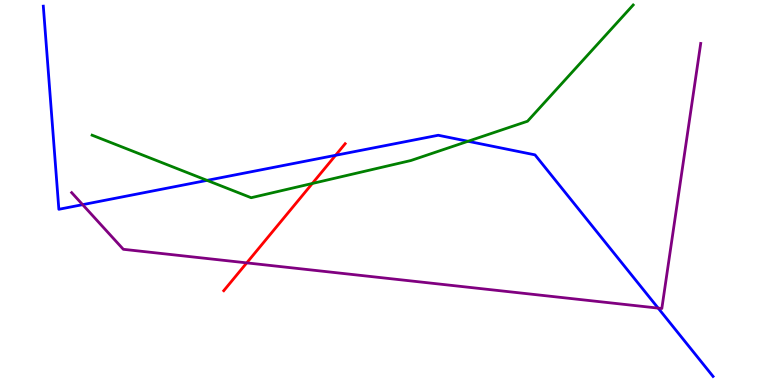[{'lines': ['blue', 'red'], 'intersections': [{'x': 4.33, 'y': 5.97}]}, {'lines': ['green', 'red'], 'intersections': [{'x': 4.03, 'y': 5.23}]}, {'lines': ['purple', 'red'], 'intersections': [{'x': 3.18, 'y': 3.17}]}, {'lines': ['blue', 'green'], 'intersections': [{'x': 2.67, 'y': 5.31}, {'x': 6.04, 'y': 6.33}]}, {'lines': ['blue', 'purple'], 'intersections': [{'x': 1.07, 'y': 4.68}, {'x': 8.49, 'y': 2.0}]}, {'lines': ['green', 'purple'], 'intersections': []}]